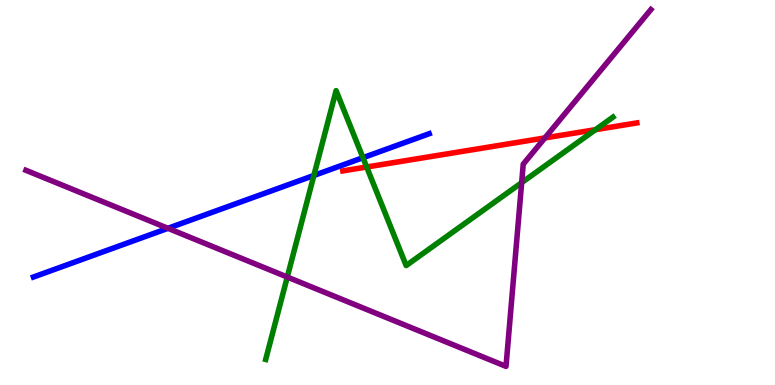[{'lines': ['blue', 'red'], 'intersections': []}, {'lines': ['green', 'red'], 'intersections': [{'x': 4.73, 'y': 5.66}, {'x': 7.68, 'y': 6.63}]}, {'lines': ['purple', 'red'], 'intersections': [{'x': 7.03, 'y': 6.42}]}, {'lines': ['blue', 'green'], 'intersections': [{'x': 4.05, 'y': 5.44}, {'x': 4.68, 'y': 5.9}]}, {'lines': ['blue', 'purple'], 'intersections': [{'x': 2.17, 'y': 4.07}]}, {'lines': ['green', 'purple'], 'intersections': [{'x': 3.71, 'y': 2.8}, {'x': 6.73, 'y': 5.26}]}]